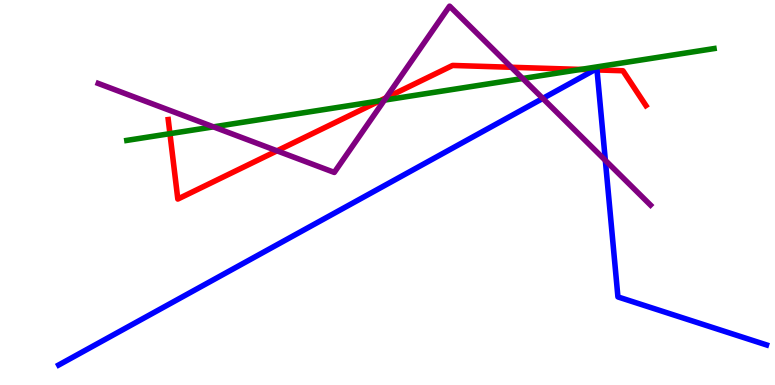[{'lines': ['blue', 'red'], 'intersections': [{'x': 7.67, 'y': 8.19}, {'x': 7.7, 'y': 8.18}]}, {'lines': ['green', 'red'], 'intersections': [{'x': 2.19, 'y': 6.53}, {'x': 4.9, 'y': 7.38}, {'x': 7.49, 'y': 8.2}]}, {'lines': ['purple', 'red'], 'intersections': [{'x': 3.57, 'y': 6.08}, {'x': 4.98, 'y': 7.46}, {'x': 6.6, 'y': 8.25}]}, {'lines': ['blue', 'green'], 'intersections': []}, {'lines': ['blue', 'purple'], 'intersections': [{'x': 7.0, 'y': 7.44}, {'x': 7.81, 'y': 5.84}]}, {'lines': ['green', 'purple'], 'intersections': [{'x': 2.75, 'y': 6.71}, {'x': 4.96, 'y': 7.4}, {'x': 6.74, 'y': 7.96}]}]